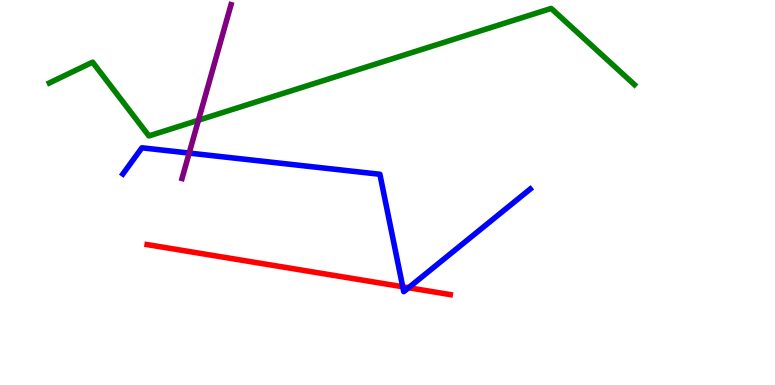[{'lines': ['blue', 'red'], 'intersections': [{'x': 5.2, 'y': 2.55}, {'x': 5.27, 'y': 2.53}]}, {'lines': ['green', 'red'], 'intersections': []}, {'lines': ['purple', 'red'], 'intersections': []}, {'lines': ['blue', 'green'], 'intersections': []}, {'lines': ['blue', 'purple'], 'intersections': [{'x': 2.44, 'y': 6.02}]}, {'lines': ['green', 'purple'], 'intersections': [{'x': 2.56, 'y': 6.88}]}]